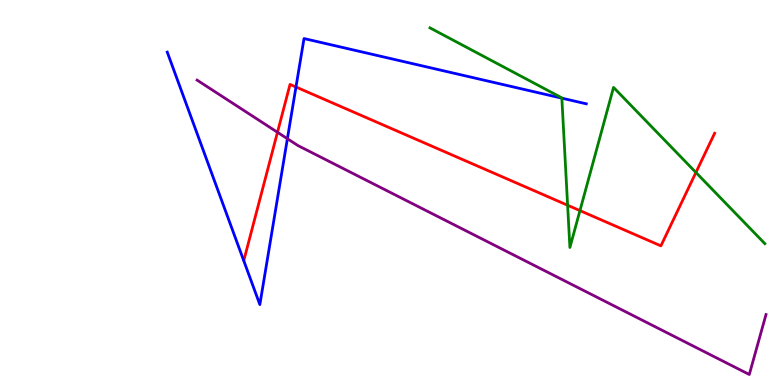[{'lines': ['blue', 'red'], 'intersections': [{'x': 3.82, 'y': 7.74}]}, {'lines': ['green', 'red'], 'intersections': [{'x': 7.32, 'y': 4.67}, {'x': 7.48, 'y': 4.53}, {'x': 8.98, 'y': 5.52}]}, {'lines': ['purple', 'red'], 'intersections': [{'x': 3.58, 'y': 6.56}]}, {'lines': ['blue', 'green'], 'intersections': [{'x': 7.25, 'y': 7.45}]}, {'lines': ['blue', 'purple'], 'intersections': [{'x': 3.71, 'y': 6.4}]}, {'lines': ['green', 'purple'], 'intersections': []}]